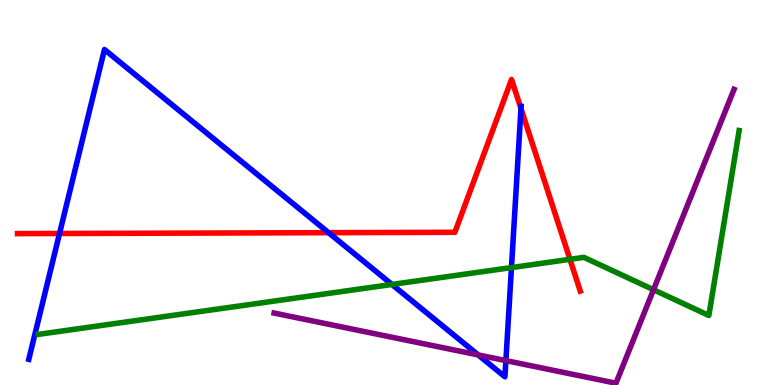[{'lines': ['blue', 'red'], 'intersections': [{'x': 0.768, 'y': 3.94}, {'x': 4.24, 'y': 3.96}, {'x': 6.72, 'y': 7.18}]}, {'lines': ['green', 'red'], 'intersections': [{'x': 7.35, 'y': 3.26}]}, {'lines': ['purple', 'red'], 'intersections': []}, {'lines': ['blue', 'green'], 'intersections': [{'x': 5.06, 'y': 2.61}, {'x': 6.6, 'y': 3.05}]}, {'lines': ['blue', 'purple'], 'intersections': [{'x': 6.17, 'y': 0.781}, {'x': 6.53, 'y': 0.633}]}, {'lines': ['green', 'purple'], 'intersections': [{'x': 8.43, 'y': 2.47}]}]